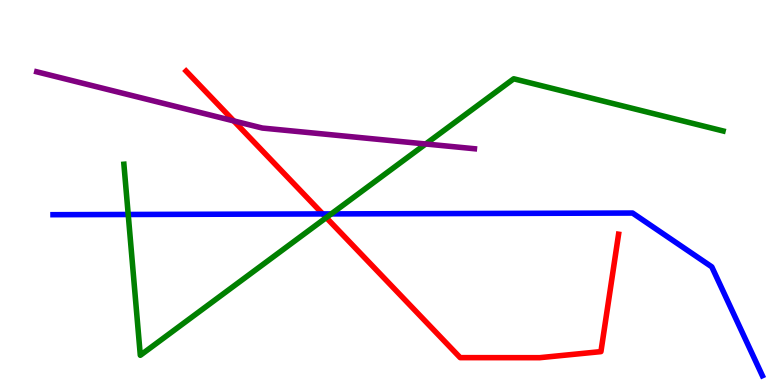[{'lines': ['blue', 'red'], 'intersections': [{'x': 4.16, 'y': 4.44}]}, {'lines': ['green', 'red'], 'intersections': [{'x': 4.21, 'y': 4.35}]}, {'lines': ['purple', 'red'], 'intersections': [{'x': 3.02, 'y': 6.86}]}, {'lines': ['blue', 'green'], 'intersections': [{'x': 1.65, 'y': 4.43}, {'x': 4.27, 'y': 4.44}]}, {'lines': ['blue', 'purple'], 'intersections': []}, {'lines': ['green', 'purple'], 'intersections': [{'x': 5.49, 'y': 6.26}]}]